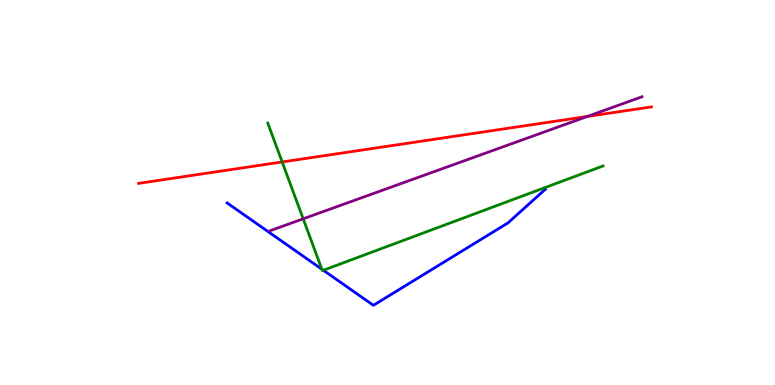[{'lines': ['blue', 'red'], 'intersections': []}, {'lines': ['green', 'red'], 'intersections': [{'x': 3.64, 'y': 5.79}]}, {'lines': ['purple', 'red'], 'intersections': [{'x': 7.58, 'y': 6.98}]}, {'lines': ['blue', 'green'], 'intersections': [{'x': 4.15, 'y': 3.01}, {'x': 4.17, 'y': 2.98}]}, {'lines': ['blue', 'purple'], 'intersections': []}, {'lines': ['green', 'purple'], 'intersections': [{'x': 3.91, 'y': 4.32}]}]